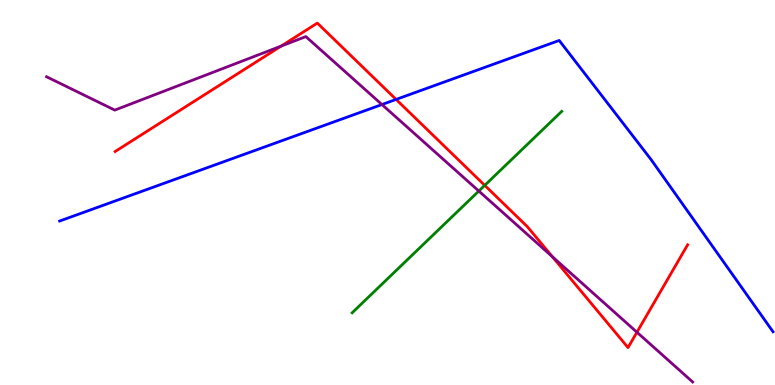[{'lines': ['blue', 'red'], 'intersections': [{'x': 5.11, 'y': 7.42}]}, {'lines': ['green', 'red'], 'intersections': [{'x': 6.25, 'y': 5.19}]}, {'lines': ['purple', 'red'], 'intersections': [{'x': 3.63, 'y': 8.8}, {'x': 7.13, 'y': 3.33}, {'x': 8.22, 'y': 1.37}]}, {'lines': ['blue', 'green'], 'intersections': []}, {'lines': ['blue', 'purple'], 'intersections': [{'x': 4.93, 'y': 7.28}]}, {'lines': ['green', 'purple'], 'intersections': [{'x': 6.18, 'y': 5.04}]}]